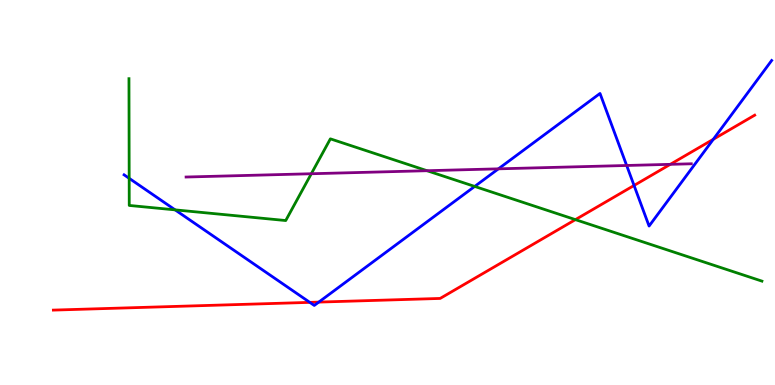[{'lines': ['blue', 'red'], 'intersections': [{'x': 4.0, 'y': 2.15}, {'x': 4.11, 'y': 2.15}, {'x': 8.18, 'y': 5.18}, {'x': 9.2, 'y': 6.38}]}, {'lines': ['green', 'red'], 'intersections': [{'x': 7.42, 'y': 4.3}]}, {'lines': ['purple', 'red'], 'intersections': [{'x': 8.65, 'y': 5.73}]}, {'lines': ['blue', 'green'], 'intersections': [{'x': 1.67, 'y': 5.37}, {'x': 2.26, 'y': 4.55}, {'x': 6.13, 'y': 5.16}]}, {'lines': ['blue', 'purple'], 'intersections': [{'x': 6.43, 'y': 5.61}, {'x': 8.09, 'y': 5.7}]}, {'lines': ['green', 'purple'], 'intersections': [{'x': 4.02, 'y': 5.49}, {'x': 5.51, 'y': 5.57}]}]